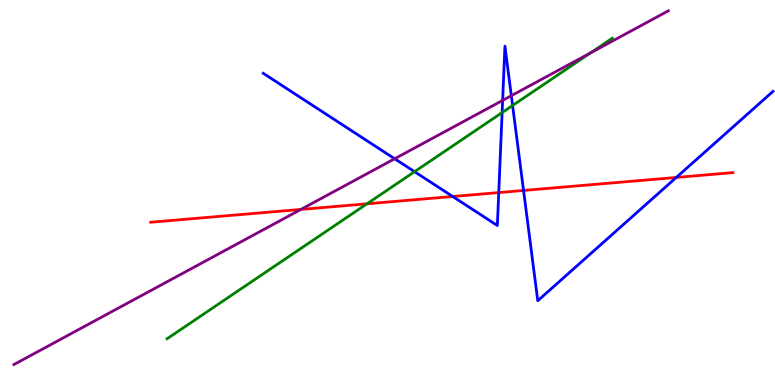[{'lines': ['blue', 'red'], 'intersections': [{'x': 5.84, 'y': 4.9}, {'x': 6.44, 'y': 5.0}, {'x': 6.76, 'y': 5.05}, {'x': 8.73, 'y': 5.39}]}, {'lines': ['green', 'red'], 'intersections': [{'x': 4.74, 'y': 4.71}]}, {'lines': ['purple', 'red'], 'intersections': [{'x': 3.88, 'y': 4.56}]}, {'lines': ['blue', 'green'], 'intersections': [{'x': 5.35, 'y': 5.54}, {'x': 6.48, 'y': 7.08}, {'x': 6.61, 'y': 7.26}]}, {'lines': ['blue', 'purple'], 'intersections': [{'x': 5.09, 'y': 5.88}, {'x': 6.49, 'y': 7.39}, {'x': 6.6, 'y': 7.51}]}, {'lines': ['green', 'purple'], 'intersections': [{'x': 7.62, 'y': 8.62}]}]